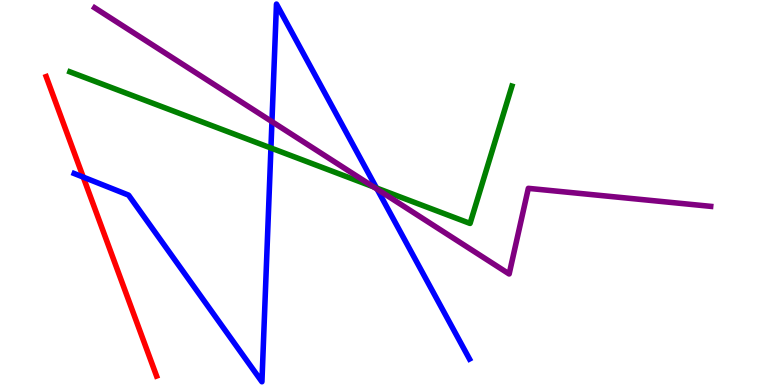[{'lines': ['blue', 'red'], 'intersections': [{'x': 1.07, 'y': 5.4}]}, {'lines': ['green', 'red'], 'intersections': []}, {'lines': ['purple', 'red'], 'intersections': []}, {'lines': ['blue', 'green'], 'intersections': [{'x': 3.5, 'y': 6.16}, {'x': 4.86, 'y': 5.12}]}, {'lines': ['blue', 'purple'], 'intersections': [{'x': 3.51, 'y': 6.84}, {'x': 4.87, 'y': 5.09}]}, {'lines': ['green', 'purple'], 'intersections': [{'x': 4.82, 'y': 5.15}]}]